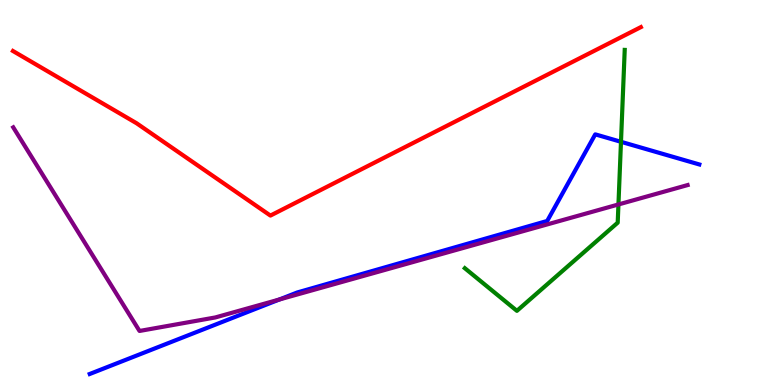[{'lines': ['blue', 'red'], 'intersections': []}, {'lines': ['green', 'red'], 'intersections': []}, {'lines': ['purple', 'red'], 'intersections': []}, {'lines': ['blue', 'green'], 'intersections': [{'x': 8.01, 'y': 6.32}]}, {'lines': ['blue', 'purple'], 'intersections': [{'x': 3.6, 'y': 2.22}]}, {'lines': ['green', 'purple'], 'intersections': [{'x': 7.98, 'y': 4.69}]}]